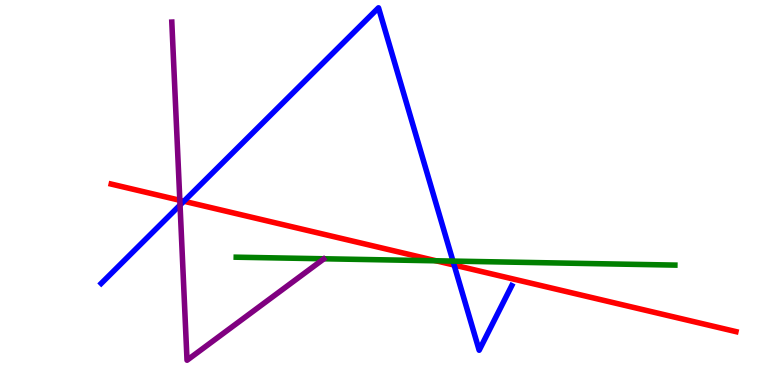[{'lines': ['blue', 'red'], 'intersections': [{'x': 2.37, 'y': 4.77}, {'x': 5.86, 'y': 3.12}]}, {'lines': ['green', 'red'], 'intersections': [{'x': 5.63, 'y': 3.23}]}, {'lines': ['purple', 'red'], 'intersections': [{'x': 2.32, 'y': 4.8}]}, {'lines': ['blue', 'green'], 'intersections': [{'x': 5.84, 'y': 3.22}]}, {'lines': ['blue', 'purple'], 'intersections': [{'x': 2.32, 'y': 4.67}]}, {'lines': ['green', 'purple'], 'intersections': []}]